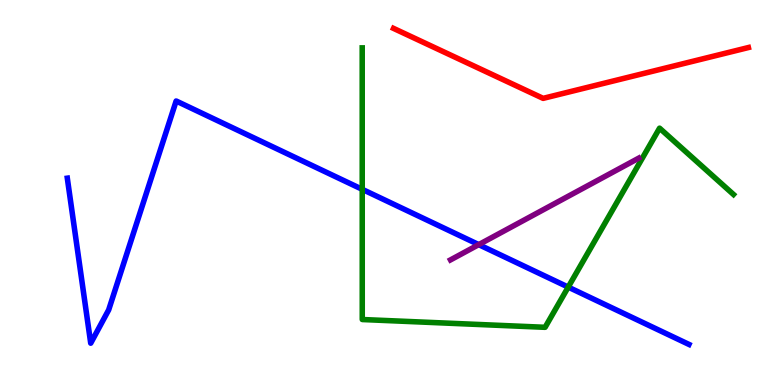[{'lines': ['blue', 'red'], 'intersections': []}, {'lines': ['green', 'red'], 'intersections': []}, {'lines': ['purple', 'red'], 'intersections': []}, {'lines': ['blue', 'green'], 'intersections': [{'x': 4.67, 'y': 5.08}, {'x': 7.33, 'y': 2.54}]}, {'lines': ['blue', 'purple'], 'intersections': [{'x': 6.18, 'y': 3.65}]}, {'lines': ['green', 'purple'], 'intersections': []}]